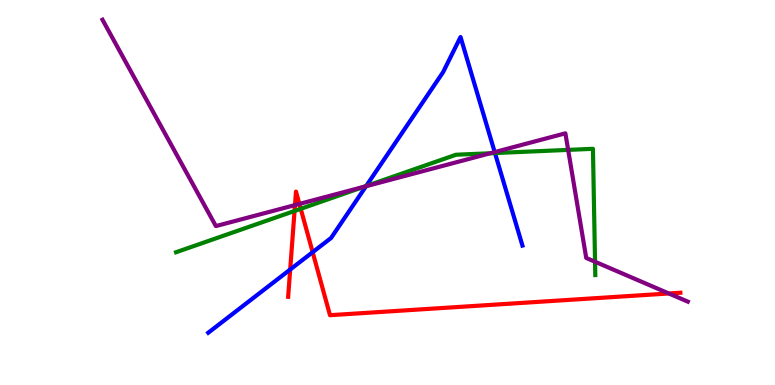[{'lines': ['blue', 'red'], 'intersections': [{'x': 3.74, 'y': 3.0}, {'x': 4.03, 'y': 3.45}]}, {'lines': ['green', 'red'], 'intersections': [{'x': 3.8, 'y': 4.52}, {'x': 3.88, 'y': 4.58}]}, {'lines': ['purple', 'red'], 'intersections': [{'x': 3.81, 'y': 4.67}, {'x': 3.86, 'y': 4.7}, {'x': 8.63, 'y': 2.38}]}, {'lines': ['blue', 'green'], 'intersections': [{'x': 4.72, 'y': 5.17}, {'x': 6.39, 'y': 6.02}]}, {'lines': ['blue', 'purple'], 'intersections': [{'x': 4.72, 'y': 5.16}, {'x': 6.38, 'y': 6.05}]}, {'lines': ['green', 'purple'], 'intersections': [{'x': 4.7, 'y': 5.15}, {'x': 6.33, 'y': 6.02}, {'x': 7.33, 'y': 6.11}, {'x': 7.68, 'y': 3.2}]}]